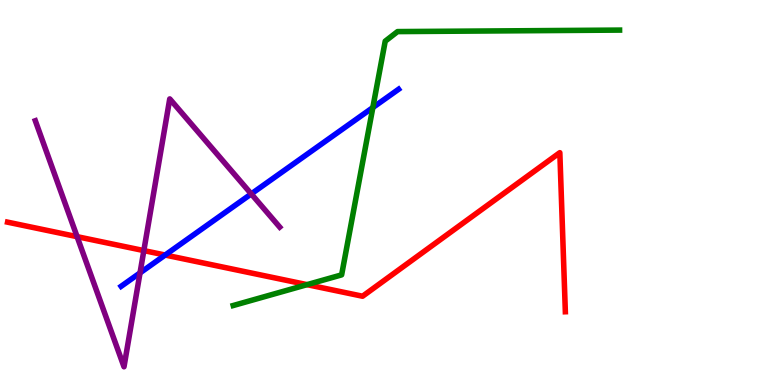[{'lines': ['blue', 'red'], 'intersections': [{'x': 2.13, 'y': 3.38}]}, {'lines': ['green', 'red'], 'intersections': [{'x': 3.96, 'y': 2.61}]}, {'lines': ['purple', 'red'], 'intersections': [{'x': 0.995, 'y': 3.85}, {'x': 1.86, 'y': 3.49}]}, {'lines': ['blue', 'green'], 'intersections': [{'x': 4.81, 'y': 7.21}]}, {'lines': ['blue', 'purple'], 'intersections': [{'x': 1.81, 'y': 2.91}, {'x': 3.24, 'y': 4.96}]}, {'lines': ['green', 'purple'], 'intersections': []}]